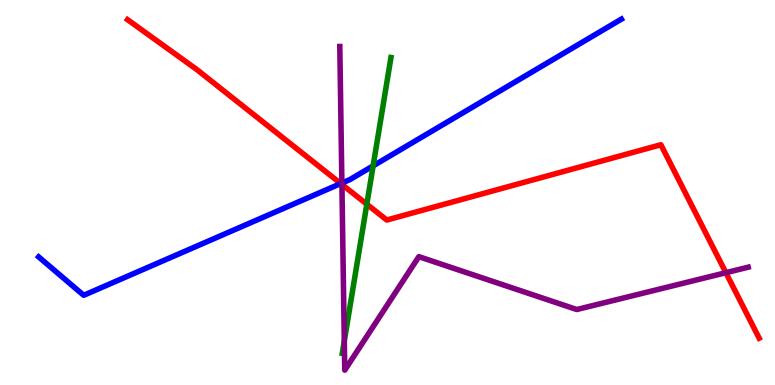[{'lines': ['blue', 'red'], 'intersections': [{'x': 4.4, 'y': 5.23}]}, {'lines': ['green', 'red'], 'intersections': [{'x': 4.73, 'y': 4.7}]}, {'lines': ['purple', 'red'], 'intersections': [{'x': 4.41, 'y': 5.21}, {'x': 9.37, 'y': 2.92}]}, {'lines': ['blue', 'green'], 'intersections': [{'x': 4.81, 'y': 5.69}]}, {'lines': ['blue', 'purple'], 'intersections': [{'x': 4.41, 'y': 5.25}]}, {'lines': ['green', 'purple'], 'intersections': [{'x': 4.44, 'y': 1.14}]}]